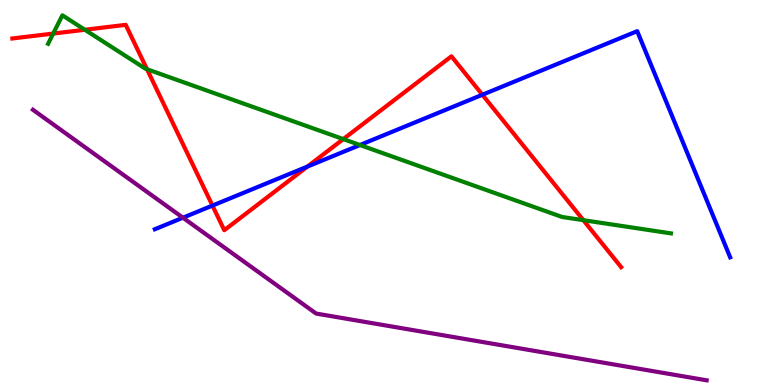[{'lines': ['blue', 'red'], 'intersections': [{'x': 2.74, 'y': 4.66}, {'x': 3.97, 'y': 5.67}, {'x': 6.22, 'y': 7.54}]}, {'lines': ['green', 'red'], 'intersections': [{'x': 0.687, 'y': 9.13}, {'x': 1.09, 'y': 9.23}, {'x': 1.9, 'y': 8.2}, {'x': 4.43, 'y': 6.39}, {'x': 7.53, 'y': 4.28}]}, {'lines': ['purple', 'red'], 'intersections': []}, {'lines': ['blue', 'green'], 'intersections': [{'x': 4.64, 'y': 6.23}]}, {'lines': ['blue', 'purple'], 'intersections': [{'x': 2.36, 'y': 4.35}]}, {'lines': ['green', 'purple'], 'intersections': []}]